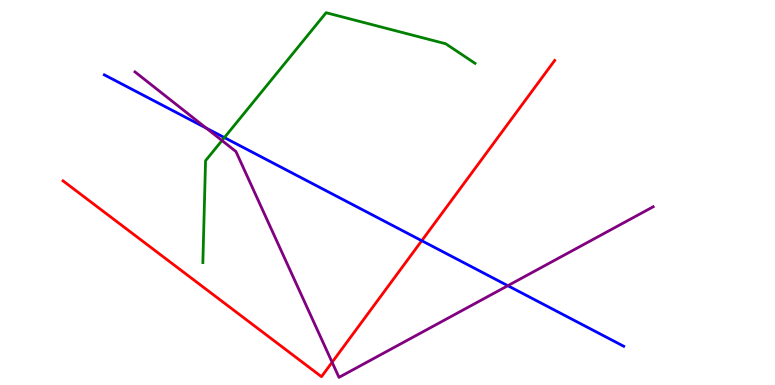[{'lines': ['blue', 'red'], 'intersections': [{'x': 5.44, 'y': 3.75}]}, {'lines': ['green', 'red'], 'intersections': []}, {'lines': ['purple', 'red'], 'intersections': [{'x': 4.29, 'y': 0.59}]}, {'lines': ['blue', 'green'], 'intersections': [{'x': 2.9, 'y': 6.43}]}, {'lines': ['blue', 'purple'], 'intersections': [{'x': 2.66, 'y': 6.67}, {'x': 6.55, 'y': 2.58}]}, {'lines': ['green', 'purple'], 'intersections': [{'x': 2.86, 'y': 6.35}]}]